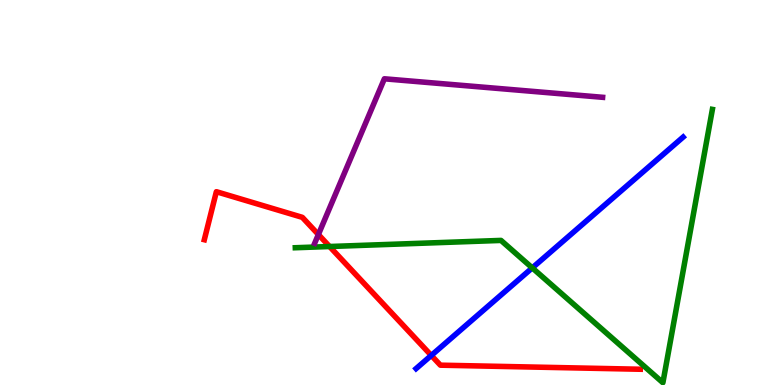[{'lines': ['blue', 'red'], 'intersections': [{'x': 5.57, 'y': 0.768}]}, {'lines': ['green', 'red'], 'intersections': [{'x': 4.25, 'y': 3.6}]}, {'lines': ['purple', 'red'], 'intersections': [{'x': 4.11, 'y': 3.91}]}, {'lines': ['blue', 'green'], 'intersections': [{'x': 6.87, 'y': 3.04}]}, {'lines': ['blue', 'purple'], 'intersections': []}, {'lines': ['green', 'purple'], 'intersections': []}]